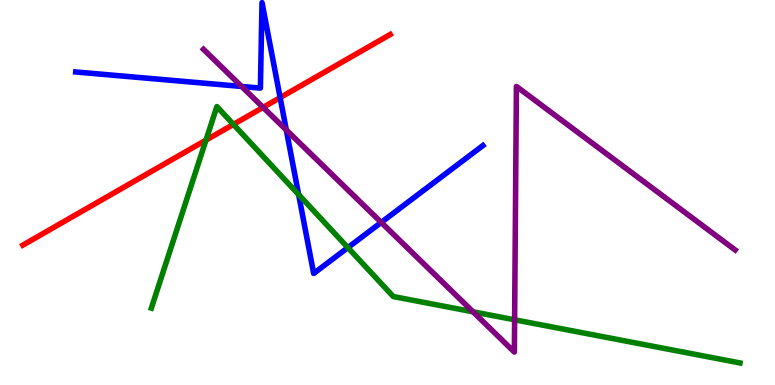[{'lines': ['blue', 'red'], 'intersections': [{'x': 3.61, 'y': 7.46}]}, {'lines': ['green', 'red'], 'intersections': [{'x': 2.66, 'y': 6.36}, {'x': 3.01, 'y': 6.77}]}, {'lines': ['purple', 'red'], 'intersections': [{'x': 3.39, 'y': 7.21}]}, {'lines': ['blue', 'green'], 'intersections': [{'x': 3.85, 'y': 4.95}, {'x': 4.49, 'y': 3.57}]}, {'lines': ['blue', 'purple'], 'intersections': [{'x': 3.12, 'y': 7.75}, {'x': 3.69, 'y': 6.62}, {'x': 4.92, 'y': 4.22}]}, {'lines': ['green', 'purple'], 'intersections': [{'x': 6.1, 'y': 1.9}, {'x': 6.64, 'y': 1.69}]}]